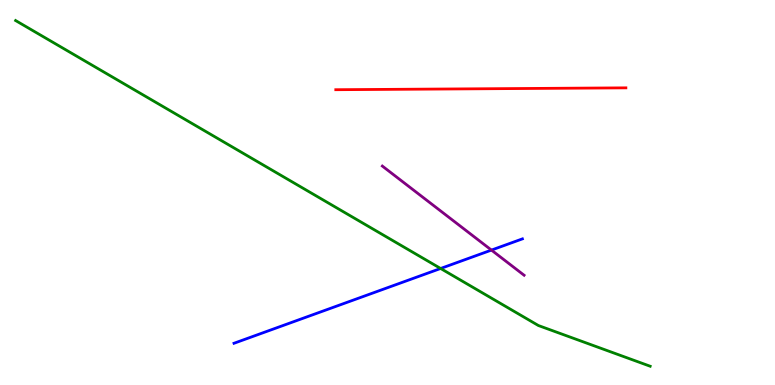[{'lines': ['blue', 'red'], 'intersections': []}, {'lines': ['green', 'red'], 'intersections': []}, {'lines': ['purple', 'red'], 'intersections': []}, {'lines': ['blue', 'green'], 'intersections': [{'x': 5.69, 'y': 3.03}]}, {'lines': ['blue', 'purple'], 'intersections': [{'x': 6.34, 'y': 3.5}]}, {'lines': ['green', 'purple'], 'intersections': []}]